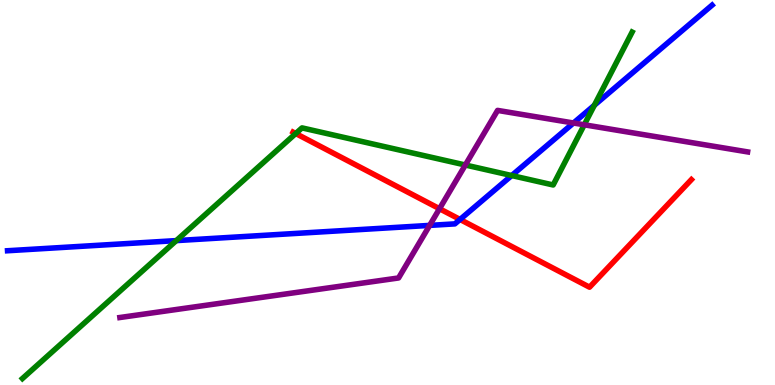[{'lines': ['blue', 'red'], 'intersections': [{'x': 5.94, 'y': 4.3}]}, {'lines': ['green', 'red'], 'intersections': [{'x': 3.82, 'y': 6.53}]}, {'lines': ['purple', 'red'], 'intersections': [{'x': 5.67, 'y': 4.58}]}, {'lines': ['blue', 'green'], 'intersections': [{'x': 2.27, 'y': 3.75}, {'x': 6.6, 'y': 5.44}, {'x': 7.67, 'y': 7.27}]}, {'lines': ['blue', 'purple'], 'intersections': [{'x': 5.54, 'y': 4.15}, {'x': 7.4, 'y': 6.81}]}, {'lines': ['green', 'purple'], 'intersections': [{'x': 6.0, 'y': 5.71}, {'x': 7.54, 'y': 6.76}]}]